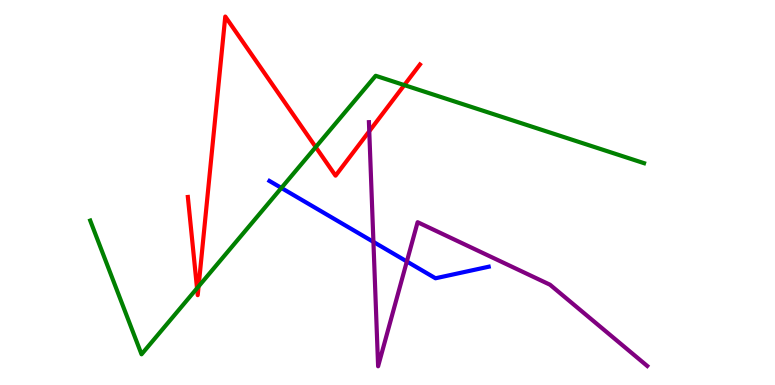[{'lines': ['blue', 'red'], 'intersections': []}, {'lines': ['green', 'red'], 'intersections': [{'x': 2.54, 'y': 2.51}, {'x': 2.56, 'y': 2.56}, {'x': 4.07, 'y': 6.18}, {'x': 5.22, 'y': 7.79}]}, {'lines': ['purple', 'red'], 'intersections': [{'x': 4.76, 'y': 6.59}]}, {'lines': ['blue', 'green'], 'intersections': [{'x': 3.63, 'y': 5.12}]}, {'lines': ['blue', 'purple'], 'intersections': [{'x': 4.82, 'y': 3.72}, {'x': 5.25, 'y': 3.21}]}, {'lines': ['green', 'purple'], 'intersections': []}]